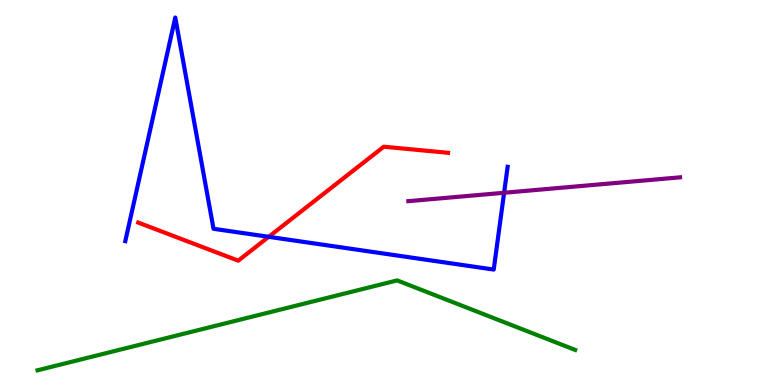[{'lines': ['blue', 'red'], 'intersections': [{'x': 3.47, 'y': 3.85}]}, {'lines': ['green', 'red'], 'intersections': []}, {'lines': ['purple', 'red'], 'intersections': []}, {'lines': ['blue', 'green'], 'intersections': []}, {'lines': ['blue', 'purple'], 'intersections': [{'x': 6.5, 'y': 4.99}]}, {'lines': ['green', 'purple'], 'intersections': []}]